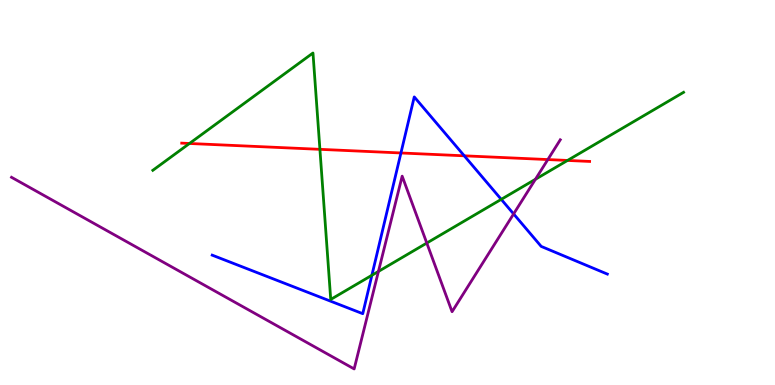[{'lines': ['blue', 'red'], 'intersections': [{'x': 5.17, 'y': 6.03}, {'x': 5.99, 'y': 5.95}]}, {'lines': ['green', 'red'], 'intersections': [{'x': 2.44, 'y': 6.27}, {'x': 4.13, 'y': 6.12}, {'x': 7.32, 'y': 5.83}]}, {'lines': ['purple', 'red'], 'intersections': [{'x': 7.07, 'y': 5.86}]}, {'lines': ['blue', 'green'], 'intersections': [{'x': 4.8, 'y': 2.85}, {'x': 6.47, 'y': 4.82}]}, {'lines': ['blue', 'purple'], 'intersections': [{'x': 6.63, 'y': 4.44}]}, {'lines': ['green', 'purple'], 'intersections': [{'x': 4.88, 'y': 2.95}, {'x': 5.51, 'y': 3.69}, {'x': 6.91, 'y': 5.34}]}]